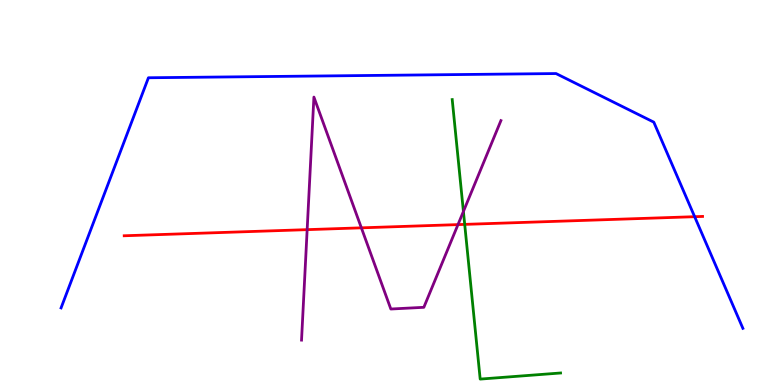[{'lines': ['blue', 'red'], 'intersections': [{'x': 8.96, 'y': 4.37}]}, {'lines': ['green', 'red'], 'intersections': [{'x': 6.0, 'y': 4.17}]}, {'lines': ['purple', 'red'], 'intersections': [{'x': 3.96, 'y': 4.04}, {'x': 4.66, 'y': 4.08}, {'x': 5.91, 'y': 4.17}]}, {'lines': ['blue', 'green'], 'intersections': []}, {'lines': ['blue', 'purple'], 'intersections': []}, {'lines': ['green', 'purple'], 'intersections': [{'x': 5.98, 'y': 4.51}]}]